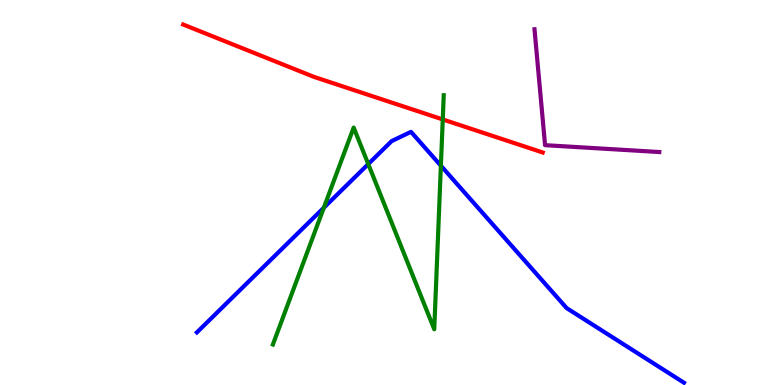[{'lines': ['blue', 'red'], 'intersections': []}, {'lines': ['green', 'red'], 'intersections': [{'x': 5.71, 'y': 6.9}]}, {'lines': ['purple', 'red'], 'intersections': []}, {'lines': ['blue', 'green'], 'intersections': [{'x': 4.18, 'y': 4.6}, {'x': 4.75, 'y': 5.74}, {'x': 5.69, 'y': 5.7}]}, {'lines': ['blue', 'purple'], 'intersections': []}, {'lines': ['green', 'purple'], 'intersections': []}]